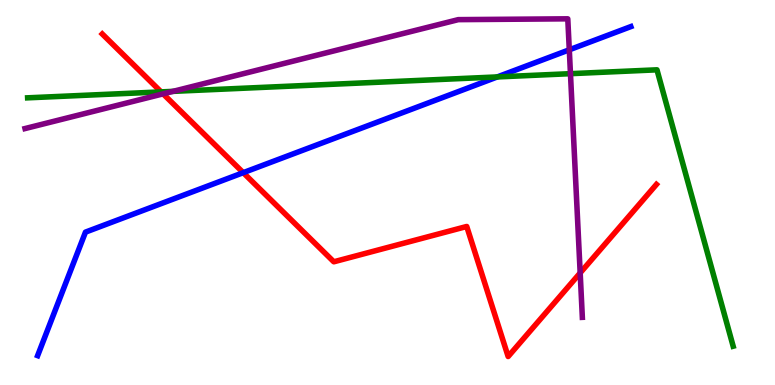[{'lines': ['blue', 'red'], 'intersections': [{'x': 3.14, 'y': 5.51}]}, {'lines': ['green', 'red'], 'intersections': [{'x': 2.08, 'y': 7.61}]}, {'lines': ['purple', 'red'], 'intersections': [{'x': 2.1, 'y': 7.56}, {'x': 7.49, 'y': 2.91}]}, {'lines': ['blue', 'green'], 'intersections': [{'x': 6.42, 'y': 8.0}]}, {'lines': ['blue', 'purple'], 'intersections': [{'x': 7.35, 'y': 8.71}]}, {'lines': ['green', 'purple'], 'intersections': [{'x': 2.23, 'y': 7.63}, {'x': 7.36, 'y': 8.09}]}]